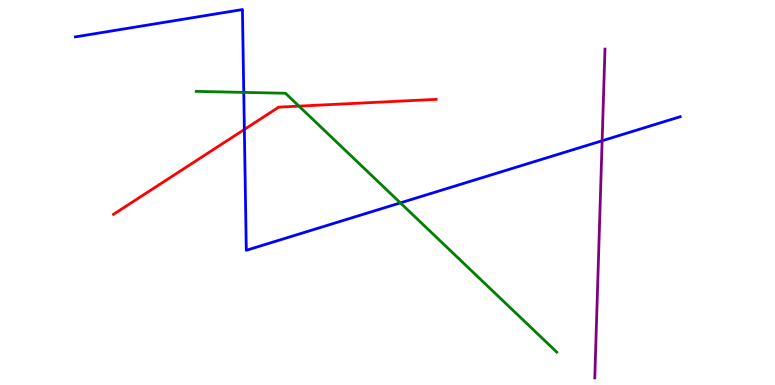[{'lines': ['blue', 'red'], 'intersections': [{'x': 3.15, 'y': 6.64}]}, {'lines': ['green', 'red'], 'intersections': [{'x': 3.86, 'y': 7.24}]}, {'lines': ['purple', 'red'], 'intersections': []}, {'lines': ['blue', 'green'], 'intersections': [{'x': 3.15, 'y': 7.6}, {'x': 5.17, 'y': 4.73}]}, {'lines': ['blue', 'purple'], 'intersections': [{'x': 7.77, 'y': 6.34}]}, {'lines': ['green', 'purple'], 'intersections': []}]